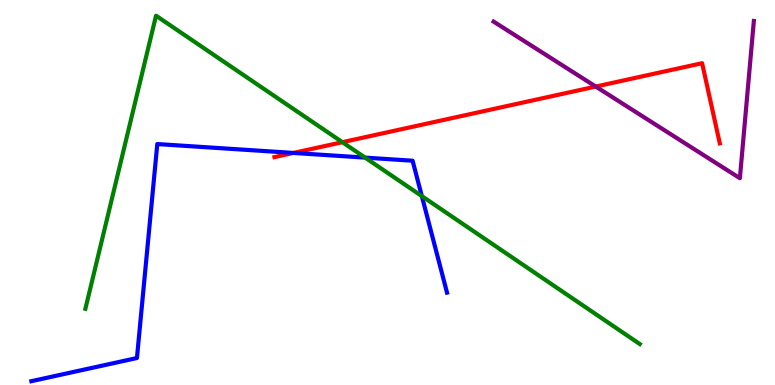[{'lines': ['blue', 'red'], 'intersections': [{'x': 3.79, 'y': 6.03}]}, {'lines': ['green', 'red'], 'intersections': [{'x': 4.42, 'y': 6.31}]}, {'lines': ['purple', 'red'], 'intersections': [{'x': 7.69, 'y': 7.75}]}, {'lines': ['blue', 'green'], 'intersections': [{'x': 4.71, 'y': 5.91}, {'x': 5.44, 'y': 4.91}]}, {'lines': ['blue', 'purple'], 'intersections': []}, {'lines': ['green', 'purple'], 'intersections': []}]